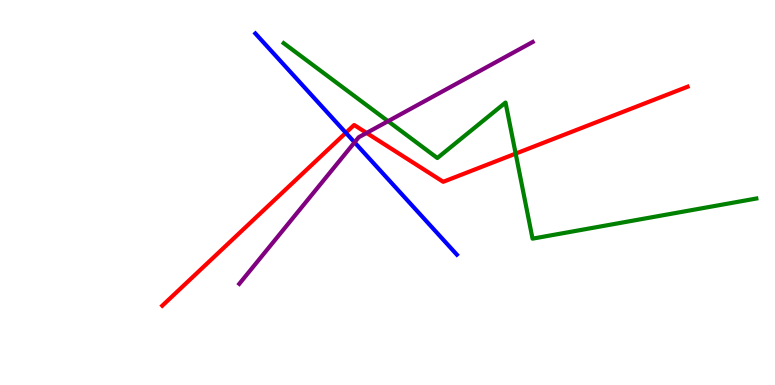[{'lines': ['blue', 'red'], 'intersections': [{'x': 4.46, 'y': 6.55}]}, {'lines': ['green', 'red'], 'intersections': [{'x': 6.65, 'y': 6.01}]}, {'lines': ['purple', 'red'], 'intersections': [{'x': 4.73, 'y': 6.55}]}, {'lines': ['blue', 'green'], 'intersections': []}, {'lines': ['blue', 'purple'], 'intersections': [{'x': 4.57, 'y': 6.3}]}, {'lines': ['green', 'purple'], 'intersections': [{'x': 5.01, 'y': 6.85}]}]